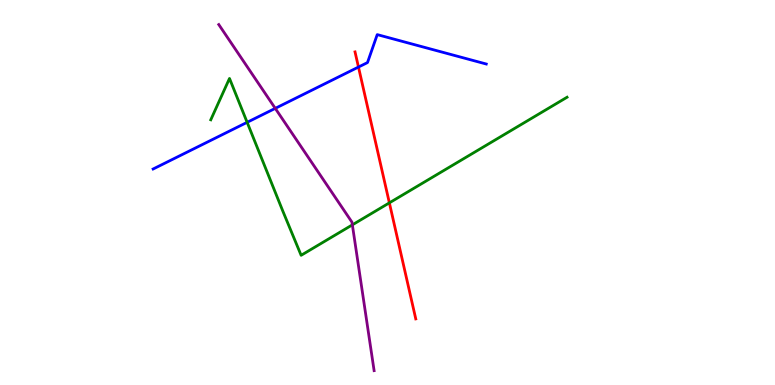[{'lines': ['blue', 'red'], 'intersections': [{'x': 4.63, 'y': 8.26}]}, {'lines': ['green', 'red'], 'intersections': [{'x': 5.02, 'y': 4.73}]}, {'lines': ['purple', 'red'], 'intersections': []}, {'lines': ['blue', 'green'], 'intersections': [{'x': 3.19, 'y': 6.82}]}, {'lines': ['blue', 'purple'], 'intersections': [{'x': 3.55, 'y': 7.19}]}, {'lines': ['green', 'purple'], 'intersections': [{'x': 4.55, 'y': 4.16}]}]